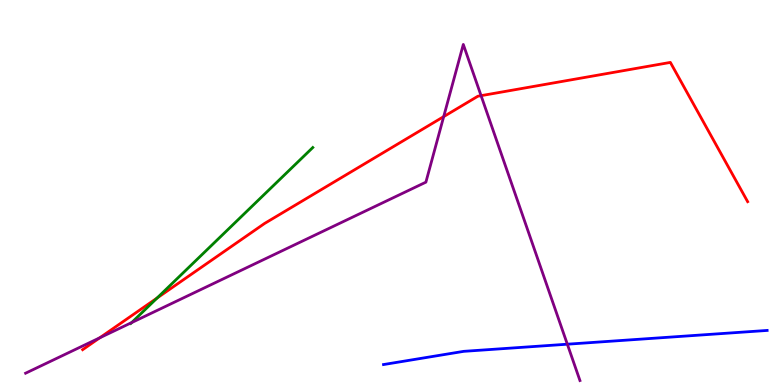[{'lines': ['blue', 'red'], 'intersections': []}, {'lines': ['green', 'red'], 'intersections': [{'x': 2.03, 'y': 2.26}]}, {'lines': ['purple', 'red'], 'intersections': [{'x': 1.29, 'y': 1.23}, {'x': 5.73, 'y': 6.97}, {'x': 6.21, 'y': 7.52}]}, {'lines': ['blue', 'green'], 'intersections': []}, {'lines': ['blue', 'purple'], 'intersections': [{'x': 7.32, 'y': 1.06}]}, {'lines': ['green', 'purple'], 'intersections': [{'x': 1.7, 'y': 1.62}]}]